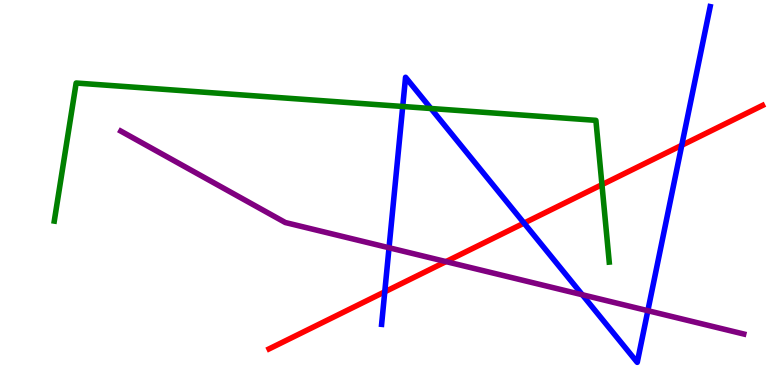[{'lines': ['blue', 'red'], 'intersections': [{'x': 4.96, 'y': 2.42}, {'x': 6.76, 'y': 4.21}, {'x': 8.8, 'y': 6.23}]}, {'lines': ['green', 'red'], 'intersections': [{'x': 7.77, 'y': 5.2}]}, {'lines': ['purple', 'red'], 'intersections': [{'x': 5.75, 'y': 3.21}]}, {'lines': ['blue', 'green'], 'intersections': [{'x': 5.2, 'y': 7.23}, {'x': 5.56, 'y': 7.18}]}, {'lines': ['blue', 'purple'], 'intersections': [{'x': 5.02, 'y': 3.56}, {'x': 7.51, 'y': 2.34}, {'x': 8.36, 'y': 1.93}]}, {'lines': ['green', 'purple'], 'intersections': []}]